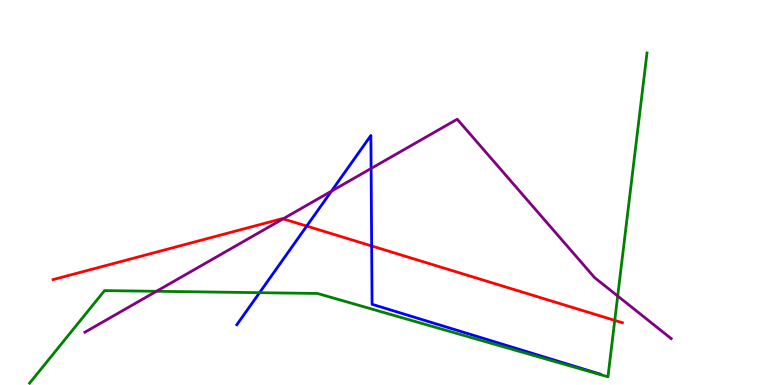[{'lines': ['blue', 'red'], 'intersections': [{'x': 3.96, 'y': 4.13}, {'x': 4.8, 'y': 3.61}]}, {'lines': ['green', 'red'], 'intersections': [{'x': 7.93, 'y': 1.68}]}, {'lines': ['purple', 'red'], 'intersections': [{'x': 3.65, 'y': 4.32}]}, {'lines': ['blue', 'green'], 'intersections': [{'x': 3.35, 'y': 2.4}]}, {'lines': ['blue', 'purple'], 'intersections': [{'x': 4.28, 'y': 5.03}, {'x': 4.79, 'y': 5.62}]}, {'lines': ['green', 'purple'], 'intersections': [{'x': 2.02, 'y': 2.43}, {'x': 7.97, 'y': 2.31}]}]